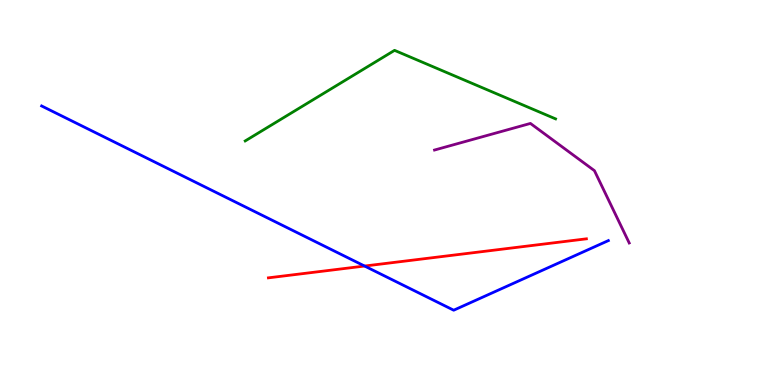[{'lines': ['blue', 'red'], 'intersections': [{'x': 4.7, 'y': 3.09}]}, {'lines': ['green', 'red'], 'intersections': []}, {'lines': ['purple', 'red'], 'intersections': []}, {'lines': ['blue', 'green'], 'intersections': []}, {'lines': ['blue', 'purple'], 'intersections': []}, {'lines': ['green', 'purple'], 'intersections': []}]